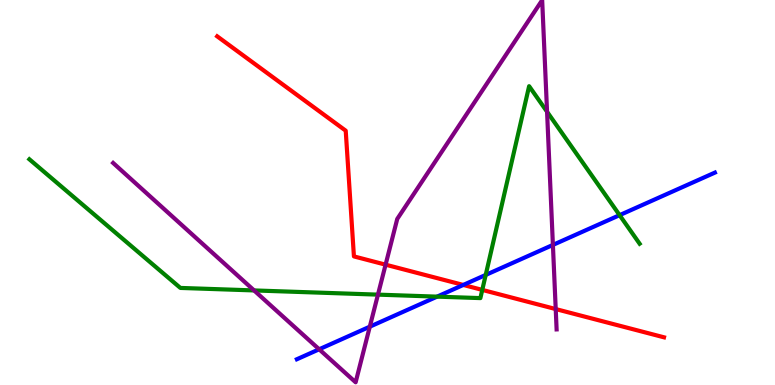[{'lines': ['blue', 'red'], 'intersections': [{'x': 5.98, 'y': 2.6}]}, {'lines': ['green', 'red'], 'intersections': [{'x': 6.22, 'y': 2.47}]}, {'lines': ['purple', 'red'], 'intersections': [{'x': 4.98, 'y': 3.13}, {'x': 7.17, 'y': 1.97}]}, {'lines': ['blue', 'green'], 'intersections': [{'x': 5.64, 'y': 2.3}, {'x': 6.27, 'y': 2.86}, {'x': 7.99, 'y': 4.41}]}, {'lines': ['blue', 'purple'], 'intersections': [{'x': 4.12, 'y': 0.927}, {'x': 4.77, 'y': 1.51}, {'x': 7.13, 'y': 3.64}]}, {'lines': ['green', 'purple'], 'intersections': [{'x': 3.28, 'y': 2.46}, {'x': 4.88, 'y': 2.35}, {'x': 7.06, 'y': 7.1}]}]